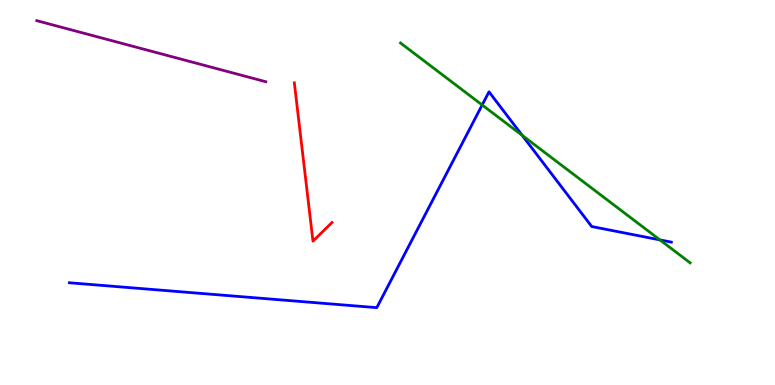[{'lines': ['blue', 'red'], 'intersections': []}, {'lines': ['green', 'red'], 'intersections': []}, {'lines': ['purple', 'red'], 'intersections': []}, {'lines': ['blue', 'green'], 'intersections': [{'x': 6.22, 'y': 7.27}, {'x': 6.74, 'y': 6.48}, {'x': 8.52, 'y': 3.77}]}, {'lines': ['blue', 'purple'], 'intersections': []}, {'lines': ['green', 'purple'], 'intersections': []}]